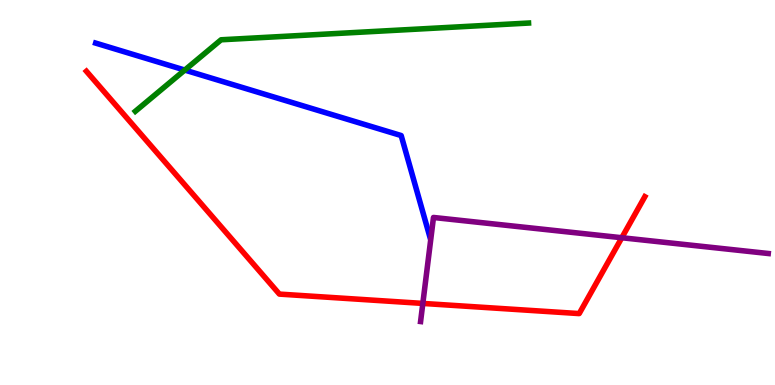[{'lines': ['blue', 'red'], 'intersections': []}, {'lines': ['green', 'red'], 'intersections': []}, {'lines': ['purple', 'red'], 'intersections': [{'x': 5.46, 'y': 2.12}, {'x': 8.02, 'y': 3.83}]}, {'lines': ['blue', 'green'], 'intersections': [{'x': 2.38, 'y': 8.18}]}, {'lines': ['blue', 'purple'], 'intersections': []}, {'lines': ['green', 'purple'], 'intersections': []}]